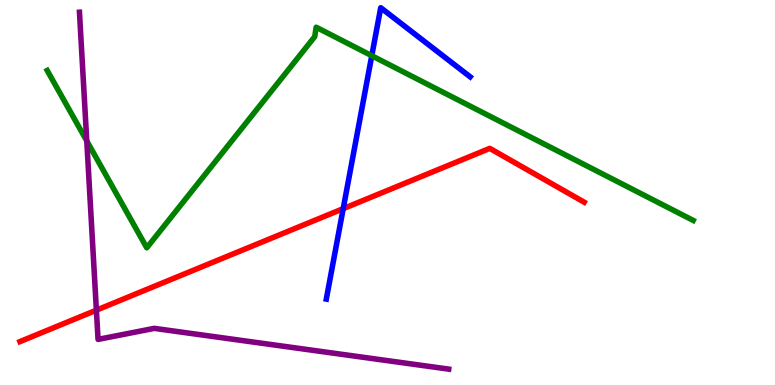[{'lines': ['blue', 'red'], 'intersections': [{'x': 4.43, 'y': 4.58}]}, {'lines': ['green', 'red'], 'intersections': []}, {'lines': ['purple', 'red'], 'intersections': [{'x': 1.24, 'y': 1.94}]}, {'lines': ['blue', 'green'], 'intersections': [{'x': 4.8, 'y': 8.55}]}, {'lines': ['blue', 'purple'], 'intersections': []}, {'lines': ['green', 'purple'], 'intersections': [{'x': 1.12, 'y': 6.34}]}]